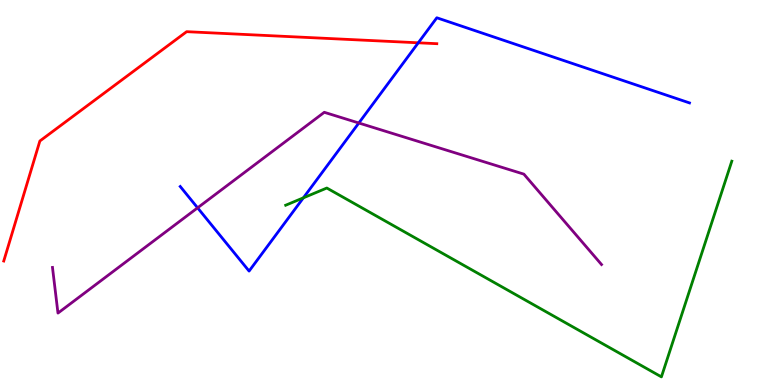[{'lines': ['blue', 'red'], 'intersections': [{'x': 5.4, 'y': 8.89}]}, {'lines': ['green', 'red'], 'intersections': []}, {'lines': ['purple', 'red'], 'intersections': []}, {'lines': ['blue', 'green'], 'intersections': [{'x': 3.91, 'y': 4.86}]}, {'lines': ['blue', 'purple'], 'intersections': [{'x': 2.55, 'y': 4.6}, {'x': 4.63, 'y': 6.81}]}, {'lines': ['green', 'purple'], 'intersections': []}]